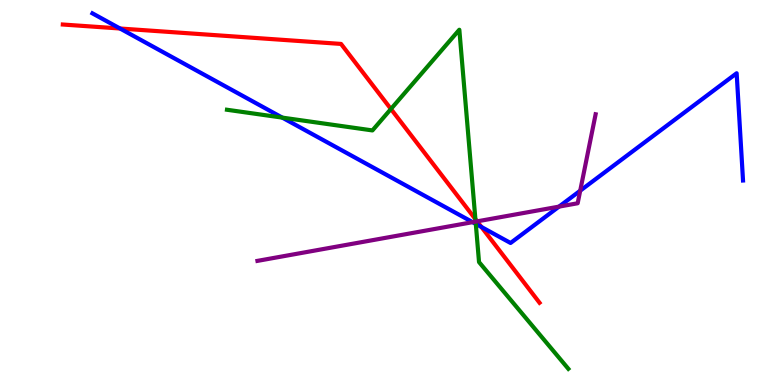[{'lines': ['blue', 'red'], 'intersections': [{'x': 1.55, 'y': 9.26}, {'x': 6.21, 'y': 4.1}]}, {'lines': ['green', 'red'], 'intersections': [{'x': 5.04, 'y': 7.17}, {'x': 6.13, 'y': 4.31}]}, {'lines': ['purple', 'red'], 'intersections': [{'x': 6.16, 'y': 4.25}]}, {'lines': ['blue', 'green'], 'intersections': [{'x': 3.64, 'y': 6.95}, {'x': 6.14, 'y': 4.18}]}, {'lines': ['blue', 'purple'], 'intersections': [{'x': 6.1, 'y': 4.23}, {'x': 7.21, 'y': 4.63}, {'x': 7.49, 'y': 5.05}]}, {'lines': ['green', 'purple'], 'intersections': [{'x': 6.14, 'y': 4.24}]}]